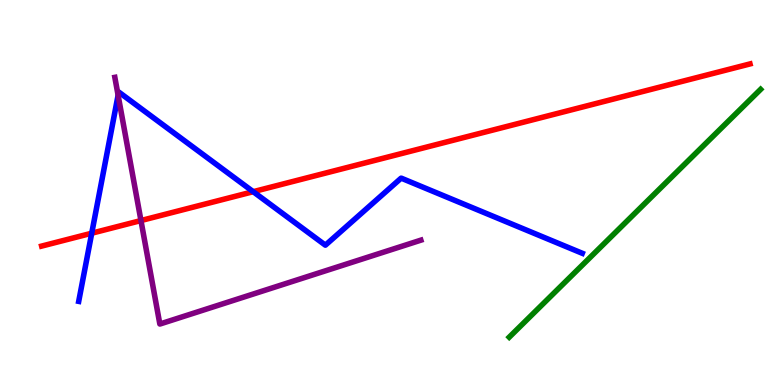[{'lines': ['blue', 'red'], 'intersections': [{'x': 1.18, 'y': 3.94}, {'x': 3.27, 'y': 5.02}]}, {'lines': ['green', 'red'], 'intersections': []}, {'lines': ['purple', 'red'], 'intersections': [{'x': 1.82, 'y': 4.27}]}, {'lines': ['blue', 'green'], 'intersections': []}, {'lines': ['blue', 'purple'], 'intersections': [{'x': 1.52, 'y': 7.53}]}, {'lines': ['green', 'purple'], 'intersections': []}]